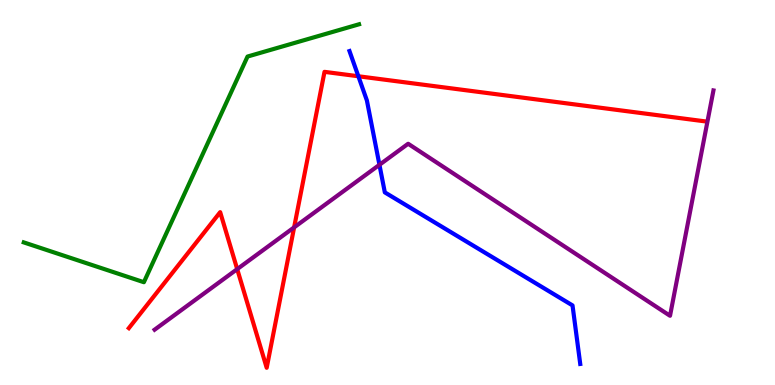[{'lines': ['blue', 'red'], 'intersections': [{'x': 4.62, 'y': 8.02}]}, {'lines': ['green', 'red'], 'intersections': []}, {'lines': ['purple', 'red'], 'intersections': [{'x': 3.06, 'y': 3.01}, {'x': 3.8, 'y': 4.09}]}, {'lines': ['blue', 'green'], 'intersections': []}, {'lines': ['blue', 'purple'], 'intersections': [{'x': 4.9, 'y': 5.72}]}, {'lines': ['green', 'purple'], 'intersections': []}]